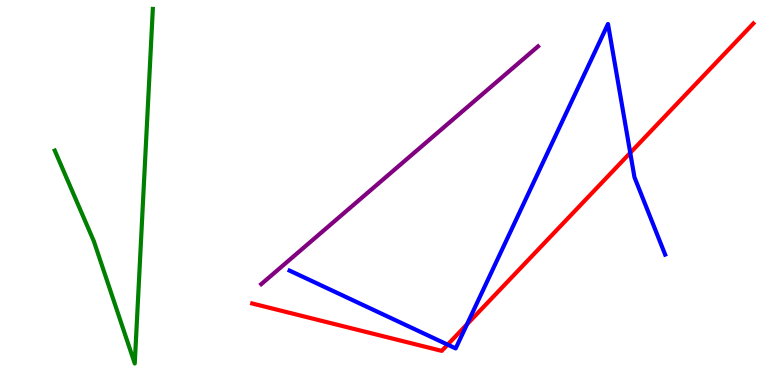[{'lines': ['blue', 'red'], 'intersections': [{'x': 5.78, 'y': 1.05}, {'x': 6.03, 'y': 1.58}, {'x': 8.13, 'y': 6.03}]}, {'lines': ['green', 'red'], 'intersections': []}, {'lines': ['purple', 'red'], 'intersections': []}, {'lines': ['blue', 'green'], 'intersections': []}, {'lines': ['blue', 'purple'], 'intersections': []}, {'lines': ['green', 'purple'], 'intersections': []}]